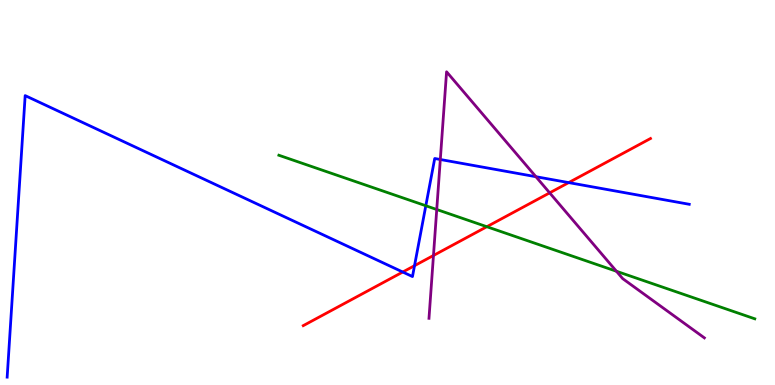[{'lines': ['blue', 'red'], 'intersections': [{'x': 5.2, 'y': 2.93}, {'x': 5.35, 'y': 3.1}, {'x': 7.34, 'y': 5.26}]}, {'lines': ['green', 'red'], 'intersections': [{'x': 6.28, 'y': 4.11}]}, {'lines': ['purple', 'red'], 'intersections': [{'x': 5.59, 'y': 3.36}, {'x': 7.09, 'y': 4.99}]}, {'lines': ['blue', 'green'], 'intersections': [{'x': 5.49, 'y': 4.66}]}, {'lines': ['blue', 'purple'], 'intersections': [{'x': 5.68, 'y': 5.86}, {'x': 6.91, 'y': 5.41}]}, {'lines': ['green', 'purple'], 'intersections': [{'x': 5.64, 'y': 4.56}, {'x': 7.95, 'y': 2.95}]}]